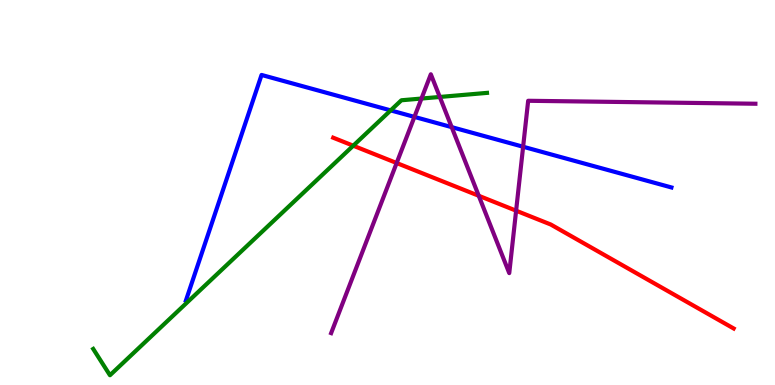[{'lines': ['blue', 'red'], 'intersections': []}, {'lines': ['green', 'red'], 'intersections': [{'x': 4.56, 'y': 6.22}]}, {'lines': ['purple', 'red'], 'intersections': [{'x': 5.12, 'y': 5.77}, {'x': 6.18, 'y': 4.91}, {'x': 6.66, 'y': 4.53}]}, {'lines': ['blue', 'green'], 'intersections': [{'x': 5.04, 'y': 7.13}]}, {'lines': ['blue', 'purple'], 'intersections': [{'x': 5.35, 'y': 6.96}, {'x': 5.83, 'y': 6.7}, {'x': 6.75, 'y': 6.19}]}, {'lines': ['green', 'purple'], 'intersections': [{'x': 5.44, 'y': 7.44}, {'x': 5.67, 'y': 7.48}]}]